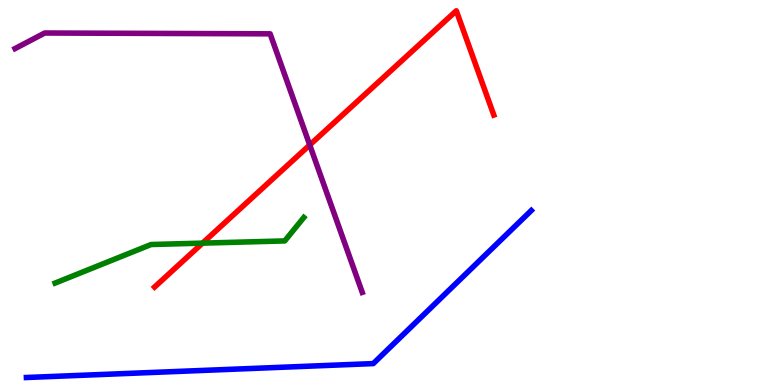[{'lines': ['blue', 'red'], 'intersections': []}, {'lines': ['green', 'red'], 'intersections': [{'x': 2.61, 'y': 3.68}]}, {'lines': ['purple', 'red'], 'intersections': [{'x': 4.0, 'y': 6.23}]}, {'lines': ['blue', 'green'], 'intersections': []}, {'lines': ['blue', 'purple'], 'intersections': []}, {'lines': ['green', 'purple'], 'intersections': []}]